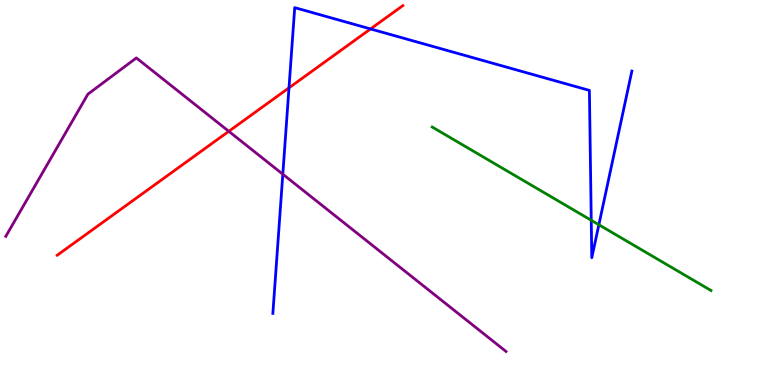[{'lines': ['blue', 'red'], 'intersections': [{'x': 3.73, 'y': 7.72}, {'x': 4.78, 'y': 9.25}]}, {'lines': ['green', 'red'], 'intersections': []}, {'lines': ['purple', 'red'], 'intersections': [{'x': 2.95, 'y': 6.59}]}, {'lines': ['blue', 'green'], 'intersections': [{'x': 7.63, 'y': 4.28}, {'x': 7.73, 'y': 4.16}]}, {'lines': ['blue', 'purple'], 'intersections': [{'x': 3.65, 'y': 5.48}]}, {'lines': ['green', 'purple'], 'intersections': []}]